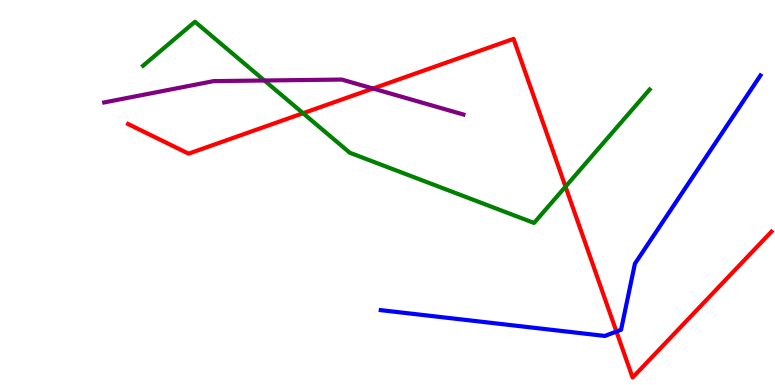[{'lines': ['blue', 'red'], 'intersections': [{'x': 7.95, 'y': 1.39}]}, {'lines': ['green', 'red'], 'intersections': [{'x': 3.91, 'y': 7.06}, {'x': 7.3, 'y': 5.15}]}, {'lines': ['purple', 'red'], 'intersections': [{'x': 4.81, 'y': 7.7}]}, {'lines': ['blue', 'green'], 'intersections': []}, {'lines': ['blue', 'purple'], 'intersections': []}, {'lines': ['green', 'purple'], 'intersections': [{'x': 3.41, 'y': 7.91}]}]